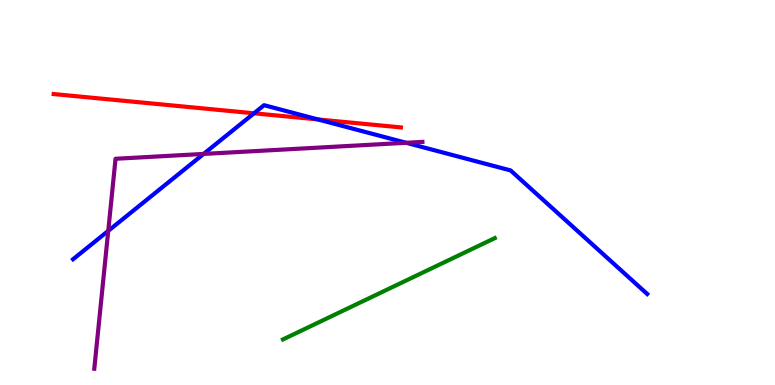[{'lines': ['blue', 'red'], 'intersections': [{'x': 3.28, 'y': 7.06}, {'x': 4.1, 'y': 6.9}]}, {'lines': ['green', 'red'], 'intersections': []}, {'lines': ['purple', 'red'], 'intersections': []}, {'lines': ['blue', 'green'], 'intersections': []}, {'lines': ['blue', 'purple'], 'intersections': [{'x': 1.4, 'y': 4.0}, {'x': 2.63, 'y': 6.0}, {'x': 5.24, 'y': 6.29}]}, {'lines': ['green', 'purple'], 'intersections': []}]